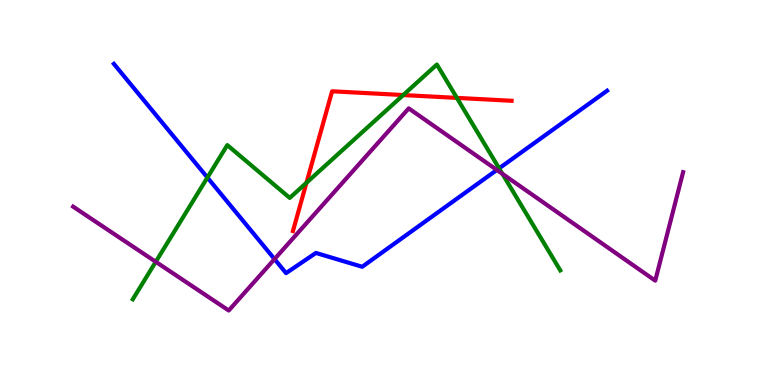[{'lines': ['blue', 'red'], 'intersections': []}, {'lines': ['green', 'red'], 'intersections': [{'x': 3.95, 'y': 5.25}, {'x': 5.2, 'y': 7.53}, {'x': 5.9, 'y': 7.46}]}, {'lines': ['purple', 'red'], 'intersections': []}, {'lines': ['blue', 'green'], 'intersections': [{'x': 2.68, 'y': 5.39}, {'x': 6.44, 'y': 5.63}]}, {'lines': ['blue', 'purple'], 'intersections': [{'x': 3.54, 'y': 3.27}, {'x': 6.41, 'y': 5.59}]}, {'lines': ['green', 'purple'], 'intersections': [{'x': 2.01, 'y': 3.2}, {'x': 6.48, 'y': 5.48}]}]